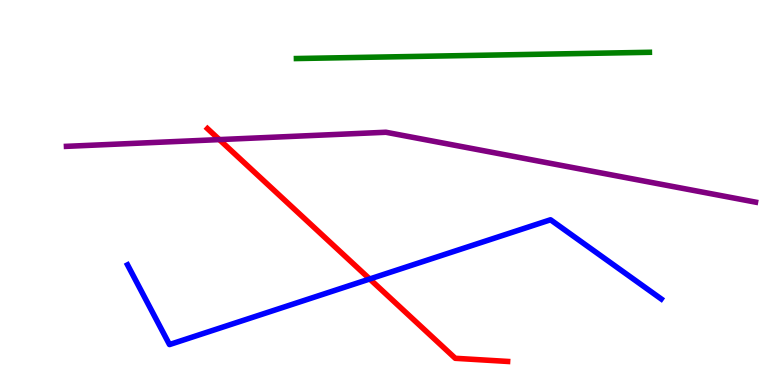[{'lines': ['blue', 'red'], 'intersections': [{'x': 4.77, 'y': 2.75}]}, {'lines': ['green', 'red'], 'intersections': []}, {'lines': ['purple', 'red'], 'intersections': [{'x': 2.83, 'y': 6.37}]}, {'lines': ['blue', 'green'], 'intersections': []}, {'lines': ['blue', 'purple'], 'intersections': []}, {'lines': ['green', 'purple'], 'intersections': []}]